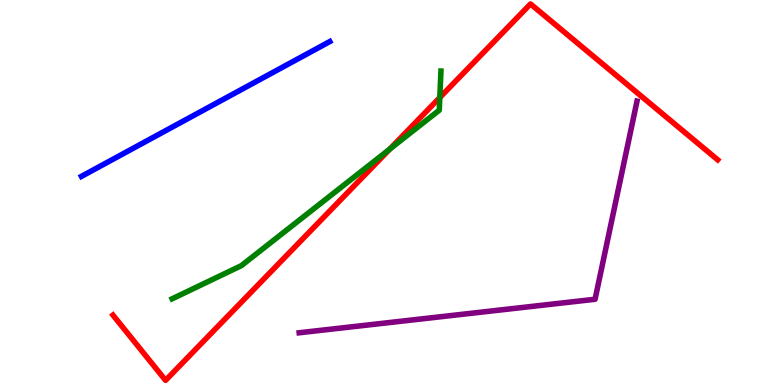[{'lines': ['blue', 'red'], 'intersections': []}, {'lines': ['green', 'red'], 'intersections': [{'x': 5.03, 'y': 6.13}, {'x': 5.67, 'y': 7.47}]}, {'lines': ['purple', 'red'], 'intersections': []}, {'lines': ['blue', 'green'], 'intersections': []}, {'lines': ['blue', 'purple'], 'intersections': []}, {'lines': ['green', 'purple'], 'intersections': []}]